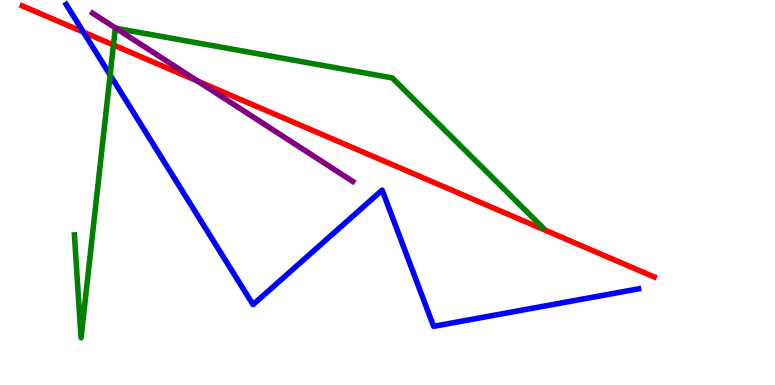[{'lines': ['blue', 'red'], 'intersections': [{'x': 1.08, 'y': 9.17}]}, {'lines': ['green', 'red'], 'intersections': [{'x': 1.46, 'y': 8.83}]}, {'lines': ['purple', 'red'], 'intersections': [{'x': 2.55, 'y': 7.89}]}, {'lines': ['blue', 'green'], 'intersections': [{'x': 1.42, 'y': 8.05}]}, {'lines': ['blue', 'purple'], 'intersections': []}, {'lines': ['green', 'purple'], 'intersections': [{'x': 1.5, 'y': 9.27}]}]